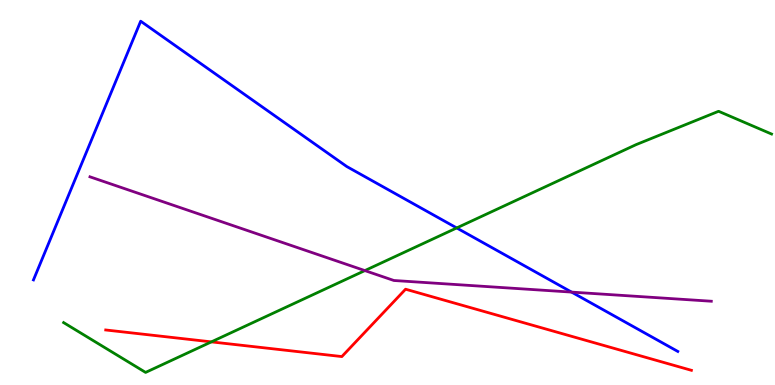[{'lines': ['blue', 'red'], 'intersections': []}, {'lines': ['green', 'red'], 'intersections': [{'x': 2.73, 'y': 1.12}]}, {'lines': ['purple', 'red'], 'intersections': []}, {'lines': ['blue', 'green'], 'intersections': [{'x': 5.89, 'y': 4.08}]}, {'lines': ['blue', 'purple'], 'intersections': [{'x': 7.38, 'y': 2.41}]}, {'lines': ['green', 'purple'], 'intersections': [{'x': 4.71, 'y': 2.97}]}]